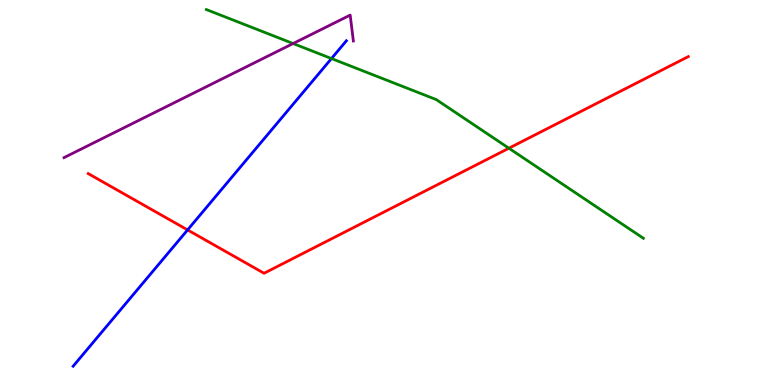[{'lines': ['blue', 'red'], 'intersections': [{'x': 2.42, 'y': 4.03}]}, {'lines': ['green', 'red'], 'intersections': [{'x': 6.57, 'y': 6.15}]}, {'lines': ['purple', 'red'], 'intersections': []}, {'lines': ['blue', 'green'], 'intersections': [{'x': 4.28, 'y': 8.48}]}, {'lines': ['blue', 'purple'], 'intersections': []}, {'lines': ['green', 'purple'], 'intersections': [{'x': 3.78, 'y': 8.87}]}]